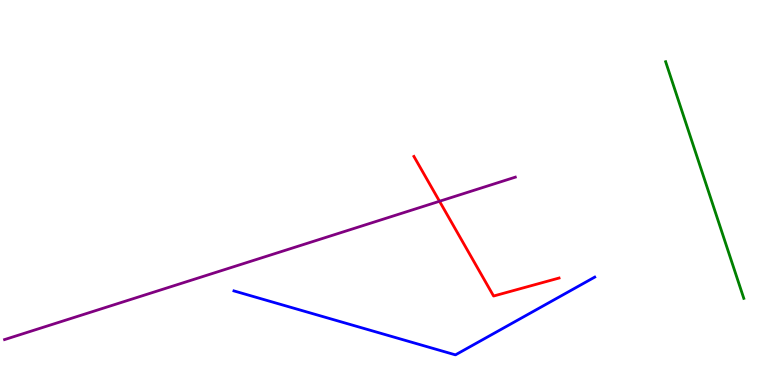[{'lines': ['blue', 'red'], 'intersections': []}, {'lines': ['green', 'red'], 'intersections': []}, {'lines': ['purple', 'red'], 'intersections': [{'x': 5.67, 'y': 4.77}]}, {'lines': ['blue', 'green'], 'intersections': []}, {'lines': ['blue', 'purple'], 'intersections': []}, {'lines': ['green', 'purple'], 'intersections': []}]